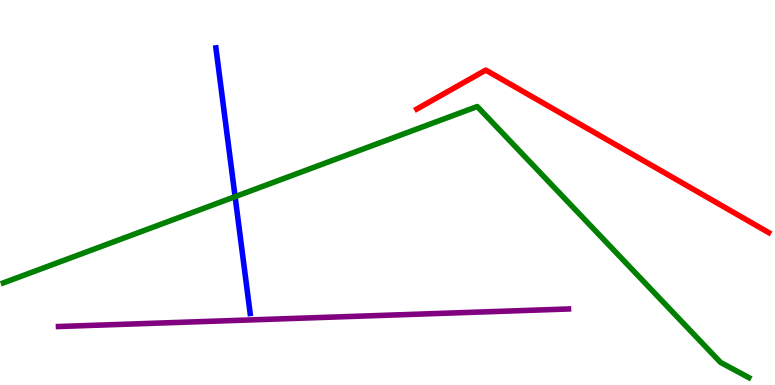[{'lines': ['blue', 'red'], 'intersections': []}, {'lines': ['green', 'red'], 'intersections': []}, {'lines': ['purple', 'red'], 'intersections': []}, {'lines': ['blue', 'green'], 'intersections': [{'x': 3.03, 'y': 4.89}]}, {'lines': ['blue', 'purple'], 'intersections': []}, {'lines': ['green', 'purple'], 'intersections': []}]